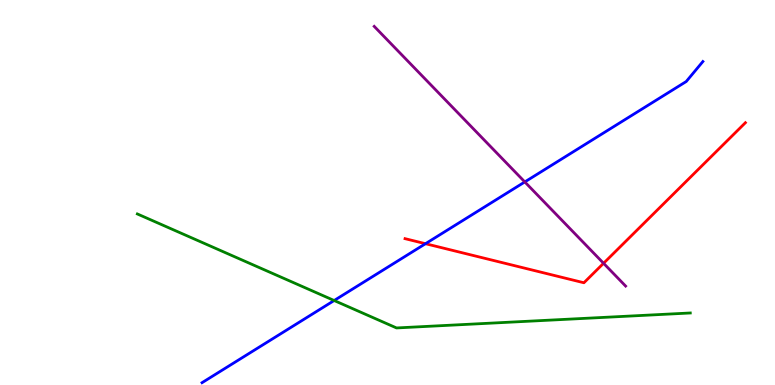[{'lines': ['blue', 'red'], 'intersections': [{'x': 5.49, 'y': 3.67}]}, {'lines': ['green', 'red'], 'intersections': []}, {'lines': ['purple', 'red'], 'intersections': [{'x': 7.79, 'y': 3.16}]}, {'lines': ['blue', 'green'], 'intersections': [{'x': 4.31, 'y': 2.19}]}, {'lines': ['blue', 'purple'], 'intersections': [{'x': 6.77, 'y': 5.27}]}, {'lines': ['green', 'purple'], 'intersections': []}]